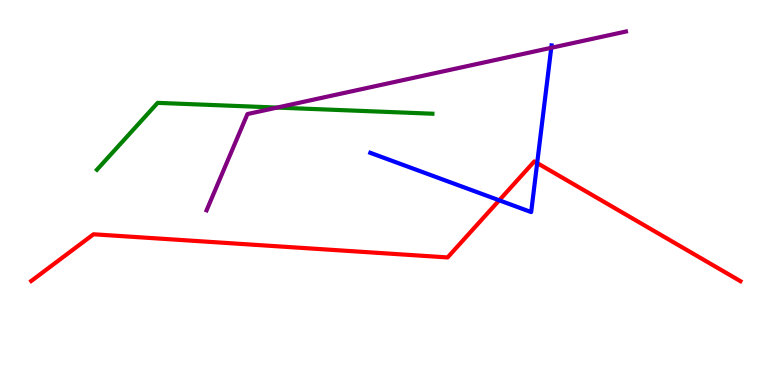[{'lines': ['blue', 'red'], 'intersections': [{'x': 6.44, 'y': 4.8}, {'x': 6.93, 'y': 5.77}]}, {'lines': ['green', 'red'], 'intersections': []}, {'lines': ['purple', 'red'], 'intersections': []}, {'lines': ['blue', 'green'], 'intersections': []}, {'lines': ['blue', 'purple'], 'intersections': [{'x': 7.11, 'y': 8.76}]}, {'lines': ['green', 'purple'], 'intersections': [{'x': 3.58, 'y': 7.21}]}]